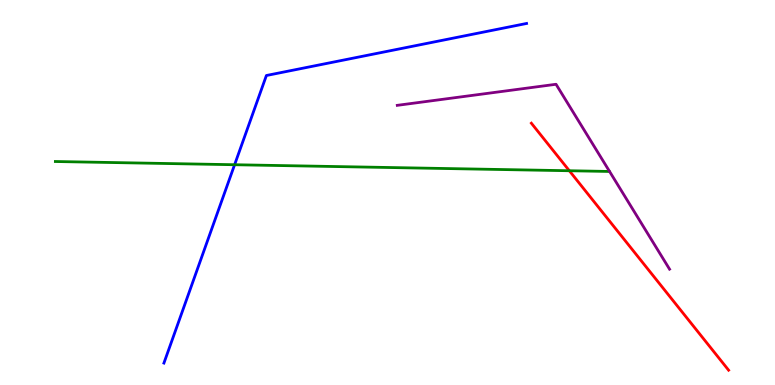[{'lines': ['blue', 'red'], 'intersections': []}, {'lines': ['green', 'red'], 'intersections': [{'x': 7.35, 'y': 5.57}]}, {'lines': ['purple', 'red'], 'intersections': []}, {'lines': ['blue', 'green'], 'intersections': [{'x': 3.03, 'y': 5.72}]}, {'lines': ['blue', 'purple'], 'intersections': []}, {'lines': ['green', 'purple'], 'intersections': []}]